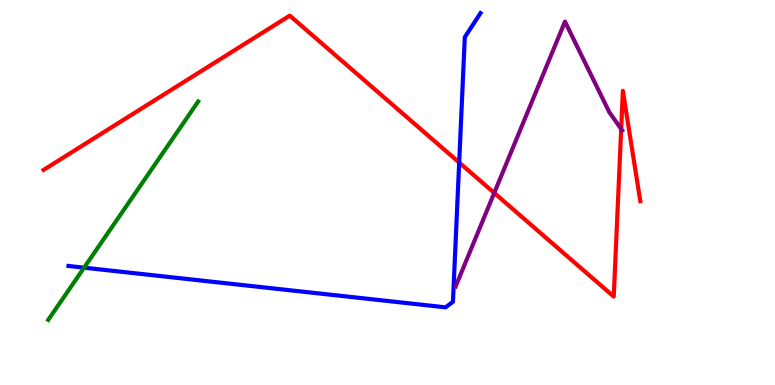[{'lines': ['blue', 'red'], 'intersections': [{'x': 5.92, 'y': 5.78}]}, {'lines': ['green', 'red'], 'intersections': []}, {'lines': ['purple', 'red'], 'intersections': [{'x': 6.38, 'y': 4.99}, {'x': 8.02, 'y': 6.65}]}, {'lines': ['blue', 'green'], 'intersections': [{'x': 1.09, 'y': 3.05}]}, {'lines': ['blue', 'purple'], 'intersections': []}, {'lines': ['green', 'purple'], 'intersections': []}]